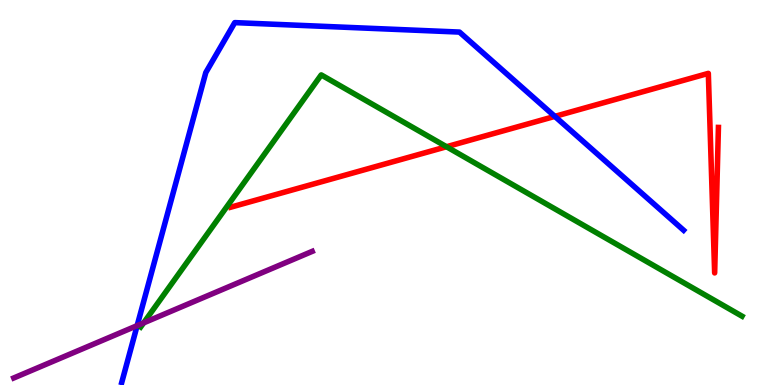[{'lines': ['blue', 'red'], 'intersections': [{'x': 7.16, 'y': 6.98}]}, {'lines': ['green', 'red'], 'intersections': [{'x': 5.76, 'y': 6.19}]}, {'lines': ['purple', 'red'], 'intersections': []}, {'lines': ['blue', 'green'], 'intersections': []}, {'lines': ['blue', 'purple'], 'intersections': [{'x': 1.77, 'y': 1.54}]}, {'lines': ['green', 'purple'], 'intersections': [{'x': 1.85, 'y': 1.61}]}]